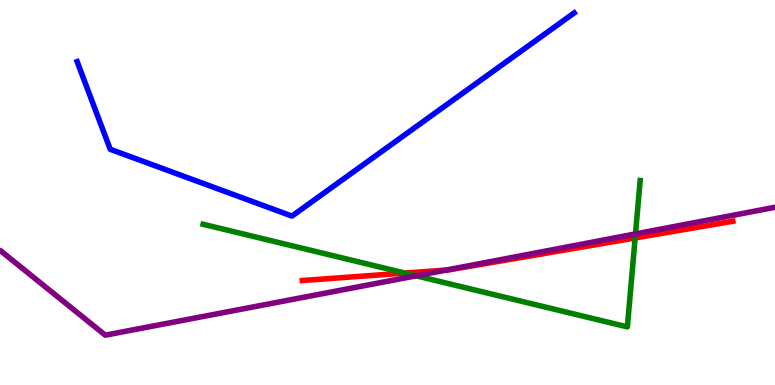[{'lines': ['blue', 'red'], 'intersections': []}, {'lines': ['green', 'red'], 'intersections': [{'x': 5.22, 'y': 2.91}, {'x': 8.2, 'y': 3.82}]}, {'lines': ['purple', 'red'], 'intersections': [{'x': 5.76, 'y': 2.99}]}, {'lines': ['blue', 'green'], 'intersections': []}, {'lines': ['blue', 'purple'], 'intersections': []}, {'lines': ['green', 'purple'], 'intersections': [{'x': 5.37, 'y': 2.84}, {'x': 8.2, 'y': 3.92}]}]